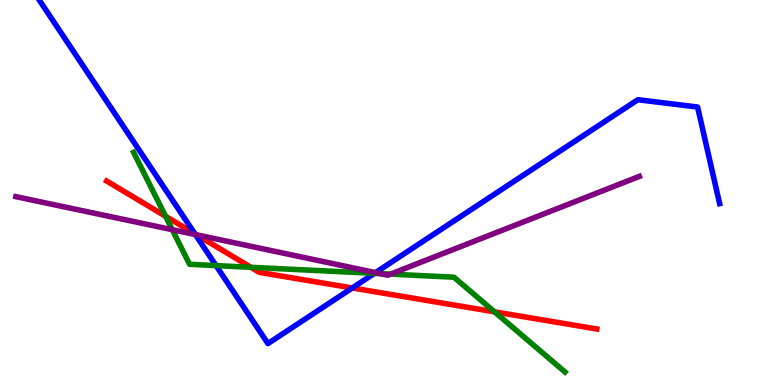[{'lines': ['blue', 'red'], 'intersections': [{'x': 2.51, 'y': 3.93}, {'x': 4.55, 'y': 2.52}]}, {'lines': ['green', 'red'], 'intersections': [{'x': 2.14, 'y': 4.38}, {'x': 3.24, 'y': 3.06}, {'x': 6.38, 'y': 1.9}]}, {'lines': ['purple', 'red'], 'intersections': [{'x': 2.54, 'y': 3.9}]}, {'lines': ['blue', 'green'], 'intersections': [{'x': 2.79, 'y': 3.1}, {'x': 4.83, 'y': 2.9}]}, {'lines': ['blue', 'purple'], 'intersections': [{'x': 2.52, 'y': 3.91}, {'x': 4.85, 'y': 2.92}]}, {'lines': ['green', 'purple'], 'intersections': [{'x': 2.22, 'y': 4.03}, {'x': 4.91, 'y': 2.89}, {'x': 5.04, 'y': 2.88}]}]